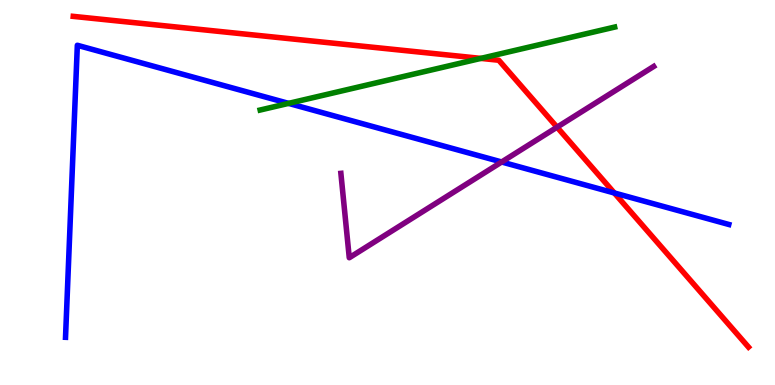[{'lines': ['blue', 'red'], 'intersections': [{'x': 7.93, 'y': 4.99}]}, {'lines': ['green', 'red'], 'intersections': [{'x': 6.2, 'y': 8.48}]}, {'lines': ['purple', 'red'], 'intersections': [{'x': 7.19, 'y': 6.7}]}, {'lines': ['blue', 'green'], 'intersections': [{'x': 3.72, 'y': 7.31}]}, {'lines': ['blue', 'purple'], 'intersections': [{'x': 6.47, 'y': 5.79}]}, {'lines': ['green', 'purple'], 'intersections': []}]